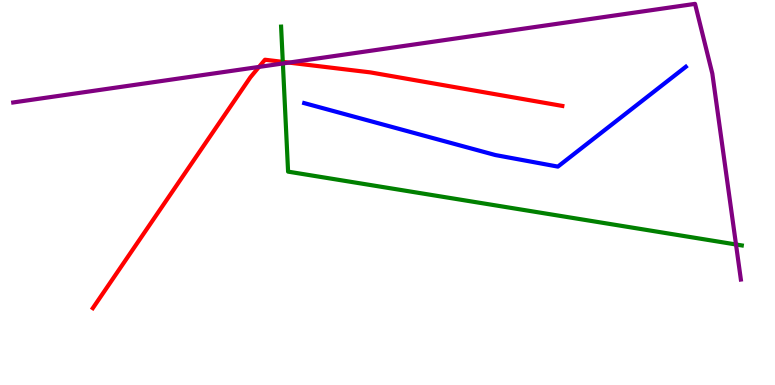[{'lines': ['blue', 'red'], 'intersections': []}, {'lines': ['green', 'red'], 'intersections': [{'x': 3.65, 'y': 8.39}]}, {'lines': ['purple', 'red'], 'intersections': [{'x': 3.34, 'y': 8.26}, {'x': 3.73, 'y': 8.37}]}, {'lines': ['blue', 'green'], 'intersections': []}, {'lines': ['blue', 'purple'], 'intersections': []}, {'lines': ['green', 'purple'], 'intersections': [{'x': 3.65, 'y': 8.35}, {'x': 9.5, 'y': 3.65}]}]